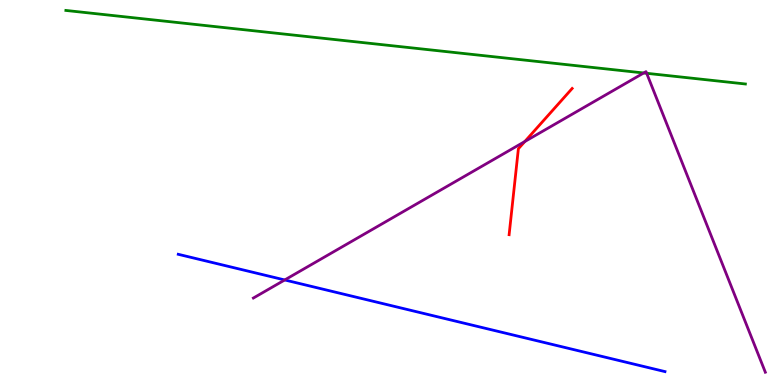[{'lines': ['blue', 'red'], 'intersections': []}, {'lines': ['green', 'red'], 'intersections': []}, {'lines': ['purple', 'red'], 'intersections': [{'x': 6.77, 'y': 6.32}]}, {'lines': ['blue', 'green'], 'intersections': []}, {'lines': ['blue', 'purple'], 'intersections': [{'x': 3.67, 'y': 2.73}]}, {'lines': ['green', 'purple'], 'intersections': [{'x': 8.31, 'y': 8.1}, {'x': 8.34, 'y': 8.1}]}]